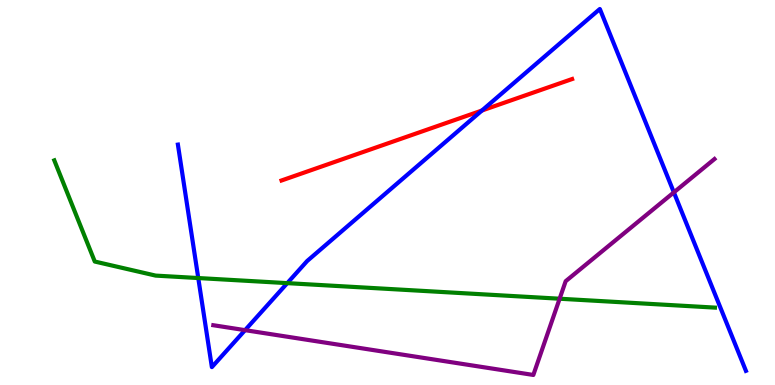[{'lines': ['blue', 'red'], 'intersections': [{'x': 6.22, 'y': 7.13}]}, {'lines': ['green', 'red'], 'intersections': []}, {'lines': ['purple', 'red'], 'intersections': []}, {'lines': ['blue', 'green'], 'intersections': [{'x': 2.56, 'y': 2.78}, {'x': 3.71, 'y': 2.65}]}, {'lines': ['blue', 'purple'], 'intersections': [{'x': 3.16, 'y': 1.42}, {'x': 8.7, 'y': 5.0}]}, {'lines': ['green', 'purple'], 'intersections': [{'x': 7.22, 'y': 2.24}]}]